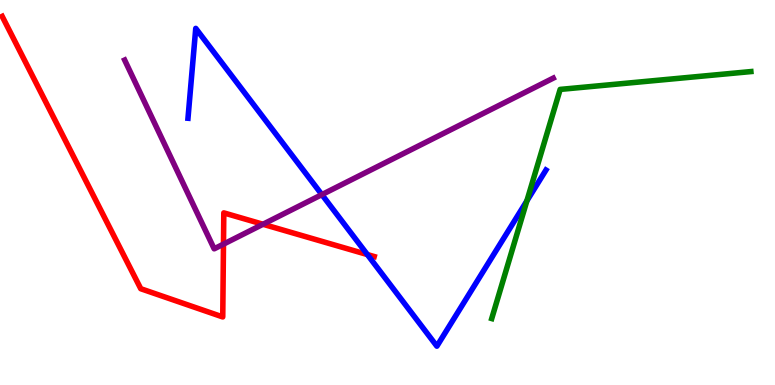[{'lines': ['blue', 'red'], 'intersections': [{'x': 4.74, 'y': 3.39}]}, {'lines': ['green', 'red'], 'intersections': []}, {'lines': ['purple', 'red'], 'intersections': [{'x': 2.88, 'y': 3.66}, {'x': 3.39, 'y': 4.18}]}, {'lines': ['blue', 'green'], 'intersections': [{'x': 6.8, 'y': 4.78}]}, {'lines': ['blue', 'purple'], 'intersections': [{'x': 4.15, 'y': 4.95}]}, {'lines': ['green', 'purple'], 'intersections': []}]